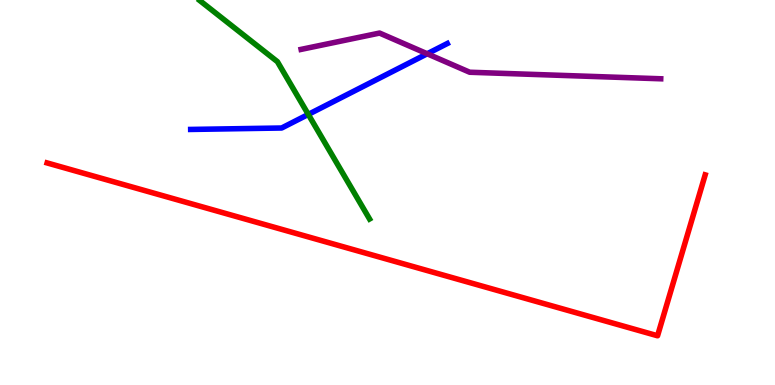[{'lines': ['blue', 'red'], 'intersections': []}, {'lines': ['green', 'red'], 'intersections': []}, {'lines': ['purple', 'red'], 'intersections': []}, {'lines': ['blue', 'green'], 'intersections': [{'x': 3.98, 'y': 7.03}]}, {'lines': ['blue', 'purple'], 'intersections': [{'x': 5.51, 'y': 8.6}]}, {'lines': ['green', 'purple'], 'intersections': []}]